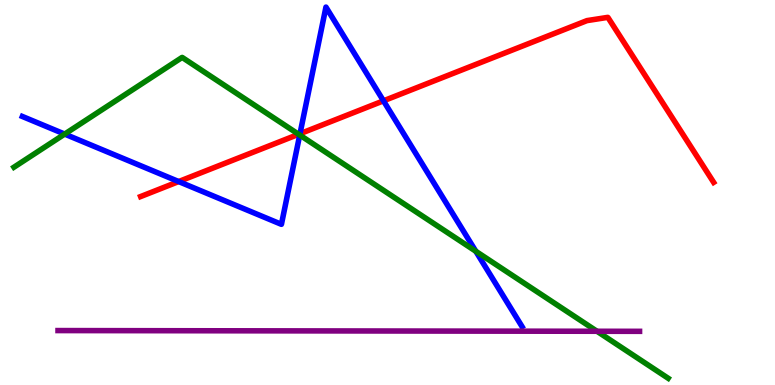[{'lines': ['blue', 'red'], 'intersections': [{'x': 2.31, 'y': 5.28}, {'x': 3.87, 'y': 6.53}, {'x': 4.95, 'y': 7.38}]}, {'lines': ['green', 'red'], 'intersections': [{'x': 3.85, 'y': 6.51}]}, {'lines': ['purple', 'red'], 'intersections': []}, {'lines': ['blue', 'green'], 'intersections': [{'x': 0.834, 'y': 6.52}, {'x': 3.87, 'y': 6.49}, {'x': 6.14, 'y': 3.47}]}, {'lines': ['blue', 'purple'], 'intersections': []}, {'lines': ['green', 'purple'], 'intersections': [{'x': 7.7, 'y': 1.4}]}]